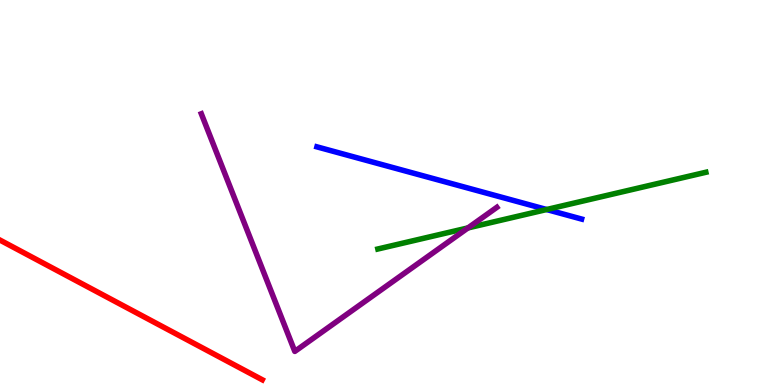[{'lines': ['blue', 'red'], 'intersections': []}, {'lines': ['green', 'red'], 'intersections': []}, {'lines': ['purple', 'red'], 'intersections': []}, {'lines': ['blue', 'green'], 'intersections': [{'x': 7.05, 'y': 4.56}]}, {'lines': ['blue', 'purple'], 'intersections': []}, {'lines': ['green', 'purple'], 'intersections': [{'x': 6.04, 'y': 4.08}]}]